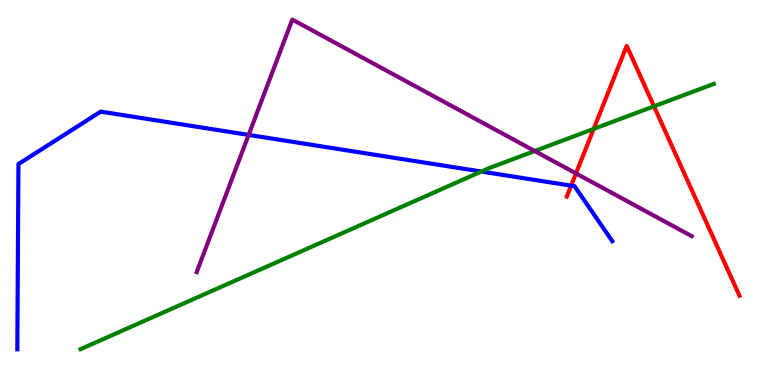[{'lines': ['blue', 'red'], 'intersections': [{'x': 7.37, 'y': 5.18}]}, {'lines': ['green', 'red'], 'intersections': [{'x': 7.66, 'y': 6.65}, {'x': 8.44, 'y': 7.24}]}, {'lines': ['purple', 'red'], 'intersections': [{'x': 7.43, 'y': 5.5}]}, {'lines': ['blue', 'green'], 'intersections': [{'x': 6.21, 'y': 5.54}]}, {'lines': ['blue', 'purple'], 'intersections': [{'x': 3.21, 'y': 6.5}]}, {'lines': ['green', 'purple'], 'intersections': [{'x': 6.9, 'y': 6.08}]}]